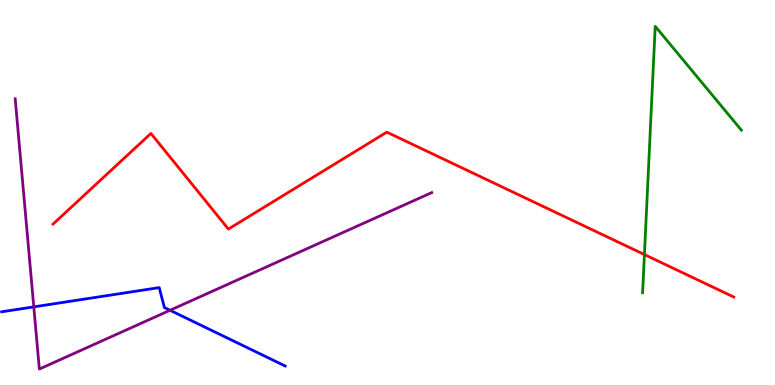[{'lines': ['blue', 'red'], 'intersections': []}, {'lines': ['green', 'red'], 'intersections': [{'x': 8.32, 'y': 3.39}]}, {'lines': ['purple', 'red'], 'intersections': []}, {'lines': ['blue', 'green'], 'intersections': []}, {'lines': ['blue', 'purple'], 'intersections': [{'x': 0.436, 'y': 2.03}, {'x': 2.19, 'y': 1.94}]}, {'lines': ['green', 'purple'], 'intersections': []}]